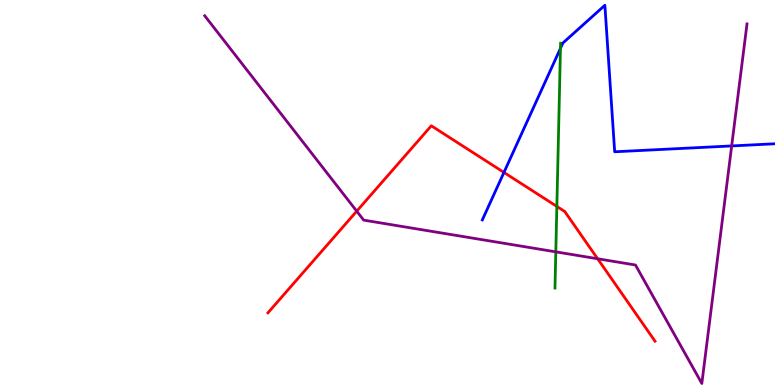[{'lines': ['blue', 'red'], 'intersections': [{'x': 6.5, 'y': 5.52}]}, {'lines': ['green', 'red'], 'intersections': [{'x': 7.19, 'y': 4.64}]}, {'lines': ['purple', 'red'], 'intersections': [{'x': 4.6, 'y': 4.51}, {'x': 7.71, 'y': 3.28}]}, {'lines': ['blue', 'green'], 'intersections': [{'x': 7.23, 'y': 8.75}]}, {'lines': ['blue', 'purple'], 'intersections': [{'x': 9.44, 'y': 6.21}]}, {'lines': ['green', 'purple'], 'intersections': [{'x': 7.17, 'y': 3.46}]}]